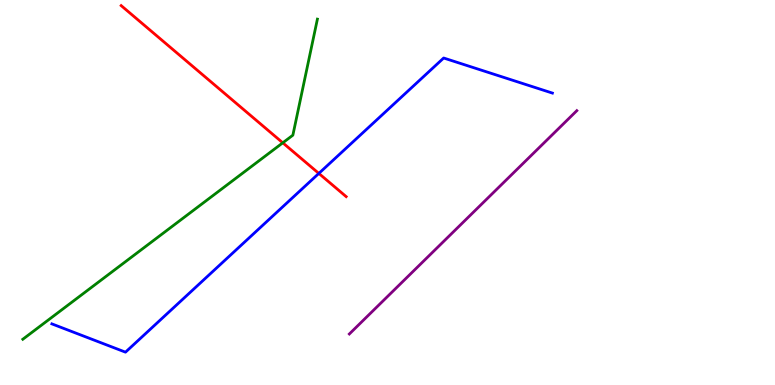[{'lines': ['blue', 'red'], 'intersections': [{'x': 4.11, 'y': 5.5}]}, {'lines': ['green', 'red'], 'intersections': [{'x': 3.65, 'y': 6.29}]}, {'lines': ['purple', 'red'], 'intersections': []}, {'lines': ['blue', 'green'], 'intersections': []}, {'lines': ['blue', 'purple'], 'intersections': []}, {'lines': ['green', 'purple'], 'intersections': []}]